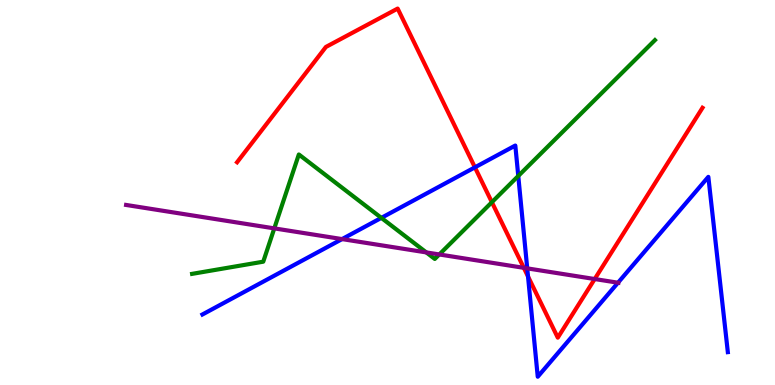[{'lines': ['blue', 'red'], 'intersections': [{'x': 6.13, 'y': 5.65}, {'x': 6.81, 'y': 2.82}]}, {'lines': ['green', 'red'], 'intersections': [{'x': 6.35, 'y': 4.75}]}, {'lines': ['purple', 'red'], 'intersections': [{'x': 6.76, 'y': 3.04}, {'x': 7.67, 'y': 2.75}]}, {'lines': ['blue', 'green'], 'intersections': [{'x': 4.92, 'y': 4.34}, {'x': 6.69, 'y': 5.43}]}, {'lines': ['blue', 'purple'], 'intersections': [{'x': 4.41, 'y': 3.79}, {'x': 6.8, 'y': 3.03}, {'x': 7.97, 'y': 2.66}]}, {'lines': ['green', 'purple'], 'intersections': [{'x': 3.54, 'y': 4.07}, {'x': 5.5, 'y': 3.44}, {'x': 5.67, 'y': 3.39}]}]